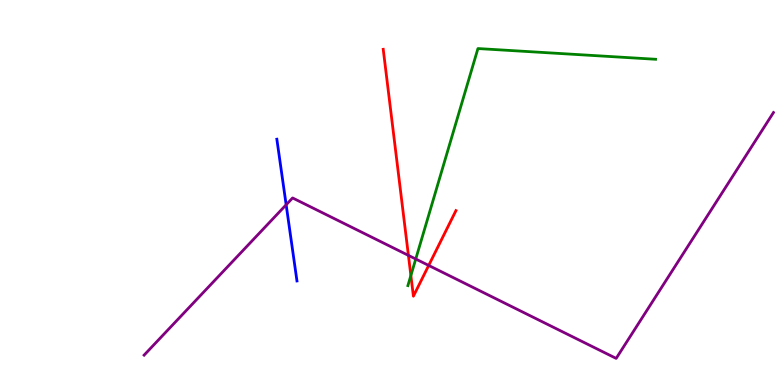[{'lines': ['blue', 'red'], 'intersections': []}, {'lines': ['green', 'red'], 'intersections': [{'x': 5.3, 'y': 2.84}]}, {'lines': ['purple', 'red'], 'intersections': [{'x': 5.27, 'y': 3.37}, {'x': 5.53, 'y': 3.11}]}, {'lines': ['blue', 'green'], 'intersections': []}, {'lines': ['blue', 'purple'], 'intersections': [{'x': 3.69, 'y': 4.68}]}, {'lines': ['green', 'purple'], 'intersections': [{'x': 5.36, 'y': 3.27}]}]